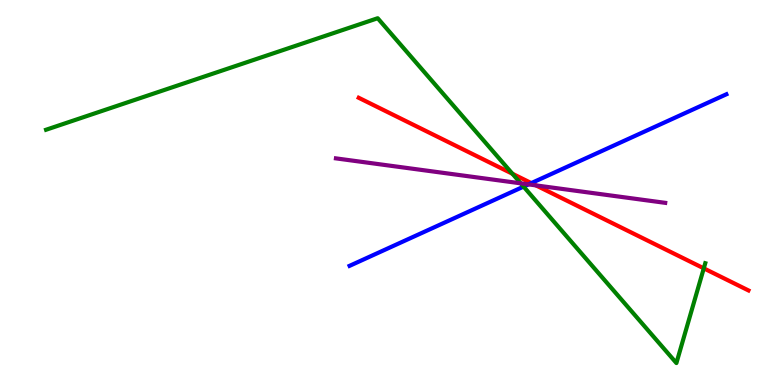[{'lines': ['blue', 'red'], 'intersections': [{'x': 6.86, 'y': 5.24}]}, {'lines': ['green', 'red'], 'intersections': [{'x': 6.61, 'y': 5.49}, {'x': 9.08, 'y': 3.03}]}, {'lines': ['purple', 'red'], 'intersections': [{'x': 6.92, 'y': 5.18}]}, {'lines': ['blue', 'green'], 'intersections': [{'x': 6.76, 'y': 5.15}]}, {'lines': ['blue', 'purple'], 'intersections': [{'x': 6.82, 'y': 5.21}]}, {'lines': ['green', 'purple'], 'intersections': [{'x': 6.72, 'y': 5.24}]}]